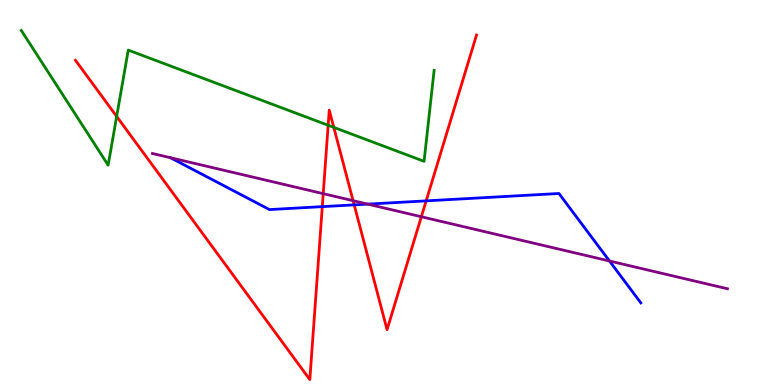[{'lines': ['blue', 'red'], 'intersections': [{'x': 4.16, 'y': 4.63}, {'x': 4.57, 'y': 4.68}, {'x': 5.5, 'y': 4.78}]}, {'lines': ['green', 'red'], 'intersections': [{'x': 1.51, 'y': 6.98}, {'x': 4.23, 'y': 6.75}, {'x': 4.31, 'y': 6.69}]}, {'lines': ['purple', 'red'], 'intersections': [{'x': 4.17, 'y': 4.97}, {'x': 4.56, 'y': 4.79}, {'x': 5.44, 'y': 4.37}]}, {'lines': ['blue', 'green'], 'intersections': []}, {'lines': ['blue', 'purple'], 'intersections': [{'x': 4.74, 'y': 4.7}, {'x': 7.86, 'y': 3.22}]}, {'lines': ['green', 'purple'], 'intersections': []}]